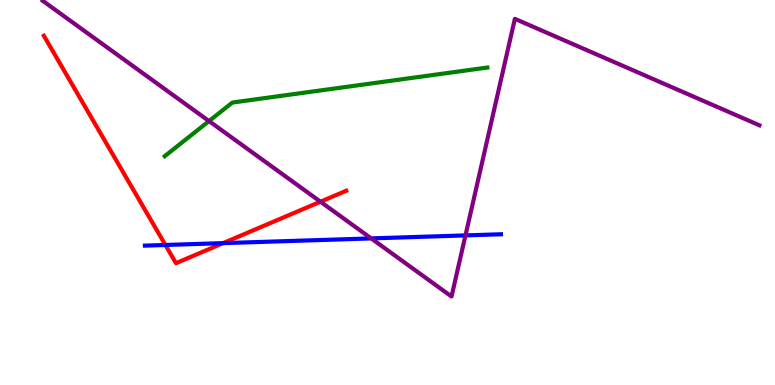[{'lines': ['blue', 'red'], 'intersections': [{'x': 2.13, 'y': 3.64}, {'x': 2.88, 'y': 3.68}]}, {'lines': ['green', 'red'], 'intersections': []}, {'lines': ['purple', 'red'], 'intersections': [{'x': 4.14, 'y': 4.76}]}, {'lines': ['blue', 'green'], 'intersections': []}, {'lines': ['blue', 'purple'], 'intersections': [{'x': 4.79, 'y': 3.81}, {'x': 6.01, 'y': 3.89}]}, {'lines': ['green', 'purple'], 'intersections': [{'x': 2.7, 'y': 6.86}]}]